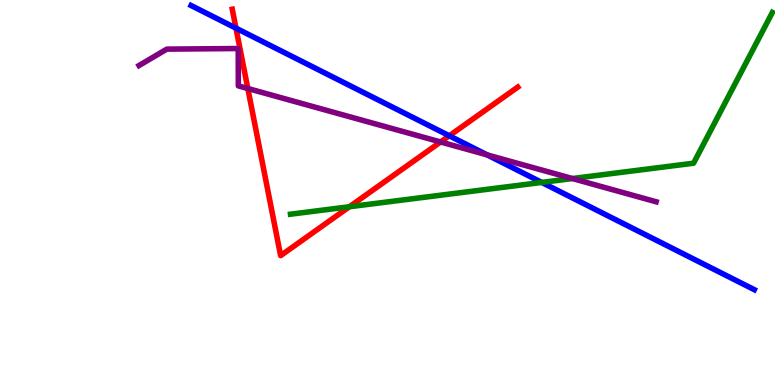[{'lines': ['blue', 'red'], 'intersections': [{'x': 3.04, 'y': 9.27}, {'x': 5.8, 'y': 6.47}]}, {'lines': ['green', 'red'], 'intersections': [{'x': 4.51, 'y': 4.63}]}, {'lines': ['purple', 'red'], 'intersections': [{'x': 3.2, 'y': 7.7}, {'x': 5.68, 'y': 6.31}]}, {'lines': ['blue', 'green'], 'intersections': [{'x': 6.99, 'y': 5.26}]}, {'lines': ['blue', 'purple'], 'intersections': [{'x': 6.29, 'y': 5.98}]}, {'lines': ['green', 'purple'], 'intersections': [{'x': 7.39, 'y': 5.36}]}]